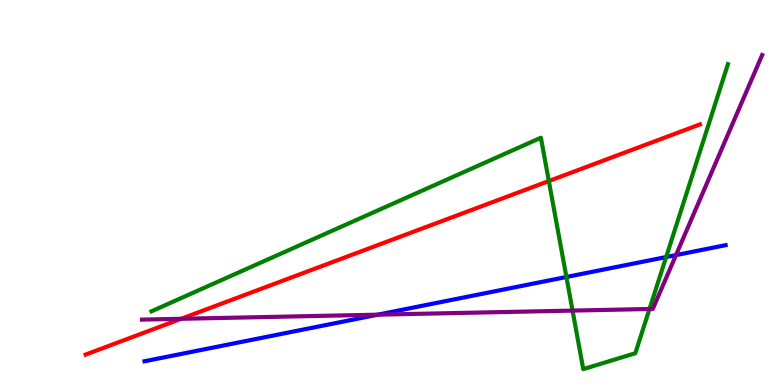[{'lines': ['blue', 'red'], 'intersections': []}, {'lines': ['green', 'red'], 'intersections': [{'x': 7.08, 'y': 5.3}]}, {'lines': ['purple', 'red'], 'intersections': [{'x': 2.34, 'y': 1.72}]}, {'lines': ['blue', 'green'], 'intersections': [{'x': 7.31, 'y': 2.81}, {'x': 8.6, 'y': 3.32}]}, {'lines': ['blue', 'purple'], 'intersections': [{'x': 4.87, 'y': 1.83}, {'x': 8.72, 'y': 3.37}]}, {'lines': ['green', 'purple'], 'intersections': [{'x': 7.39, 'y': 1.93}, {'x': 8.38, 'y': 1.97}]}]